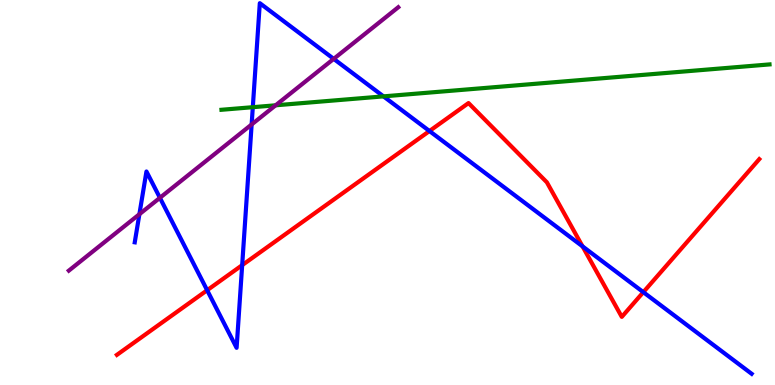[{'lines': ['blue', 'red'], 'intersections': [{'x': 2.67, 'y': 2.46}, {'x': 3.12, 'y': 3.11}, {'x': 5.54, 'y': 6.6}, {'x': 7.52, 'y': 3.6}, {'x': 8.3, 'y': 2.41}]}, {'lines': ['green', 'red'], 'intersections': []}, {'lines': ['purple', 'red'], 'intersections': []}, {'lines': ['blue', 'green'], 'intersections': [{'x': 3.26, 'y': 7.22}, {'x': 4.95, 'y': 7.5}]}, {'lines': ['blue', 'purple'], 'intersections': [{'x': 1.8, 'y': 4.44}, {'x': 2.06, 'y': 4.86}, {'x': 3.25, 'y': 6.77}, {'x': 4.31, 'y': 8.47}]}, {'lines': ['green', 'purple'], 'intersections': [{'x': 3.56, 'y': 7.26}]}]